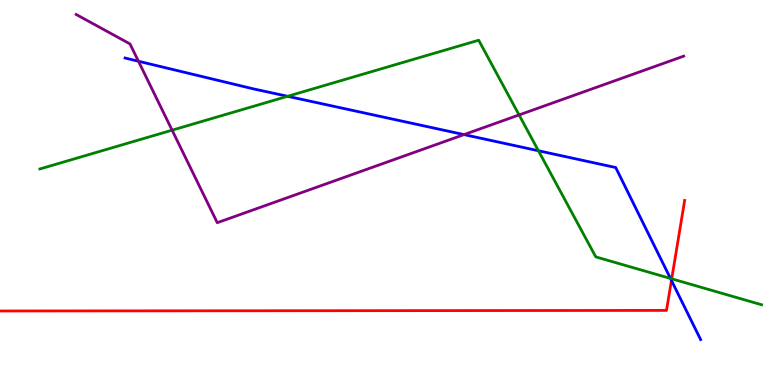[{'lines': ['blue', 'red'], 'intersections': [{'x': 8.66, 'y': 2.72}]}, {'lines': ['green', 'red'], 'intersections': [{'x': 8.67, 'y': 2.76}]}, {'lines': ['purple', 'red'], 'intersections': []}, {'lines': ['blue', 'green'], 'intersections': [{'x': 3.71, 'y': 7.5}, {'x': 6.95, 'y': 6.08}, {'x': 8.65, 'y': 2.77}]}, {'lines': ['blue', 'purple'], 'intersections': [{'x': 1.79, 'y': 8.41}, {'x': 5.99, 'y': 6.5}]}, {'lines': ['green', 'purple'], 'intersections': [{'x': 2.22, 'y': 6.62}, {'x': 6.7, 'y': 7.01}]}]